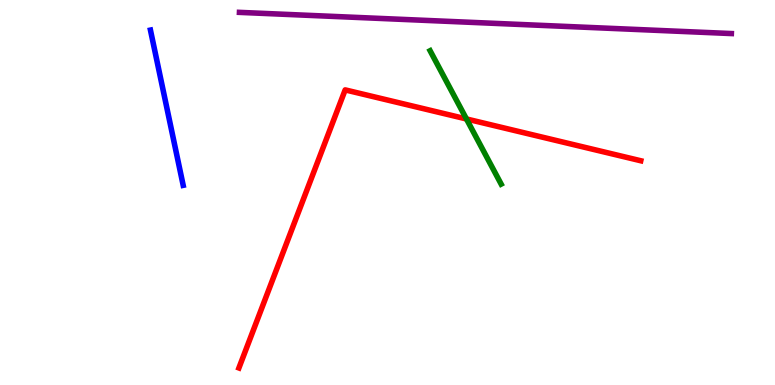[{'lines': ['blue', 'red'], 'intersections': []}, {'lines': ['green', 'red'], 'intersections': [{'x': 6.02, 'y': 6.91}]}, {'lines': ['purple', 'red'], 'intersections': []}, {'lines': ['blue', 'green'], 'intersections': []}, {'lines': ['blue', 'purple'], 'intersections': []}, {'lines': ['green', 'purple'], 'intersections': []}]